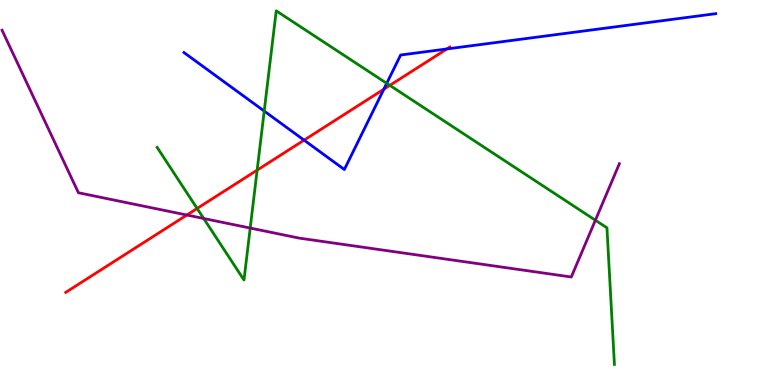[{'lines': ['blue', 'red'], 'intersections': [{'x': 3.92, 'y': 6.36}, {'x': 4.95, 'y': 7.68}, {'x': 5.77, 'y': 8.73}]}, {'lines': ['green', 'red'], 'intersections': [{'x': 2.54, 'y': 4.59}, {'x': 3.32, 'y': 5.58}, {'x': 5.03, 'y': 7.78}]}, {'lines': ['purple', 'red'], 'intersections': [{'x': 2.41, 'y': 4.41}]}, {'lines': ['blue', 'green'], 'intersections': [{'x': 3.41, 'y': 7.12}, {'x': 4.99, 'y': 7.84}]}, {'lines': ['blue', 'purple'], 'intersections': []}, {'lines': ['green', 'purple'], 'intersections': [{'x': 2.63, 'y': 4.32}, {'x': 3.23, 'y': 4.08}, {'x': 7.68, 'y': 4.28}]}]